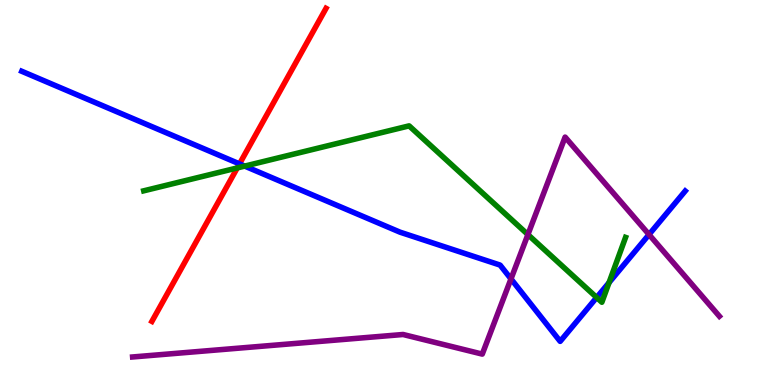[{'lines': ['blue', 'red'], 'intersections': [{'x': 3.09, 'y': 5.74}]}, {'lines': ['green', 'red'], 'intersections': [{'x': 3.06, 'y': 5.64}]}, {'lines': ['purple', 'red'], 'intersections': []}, {'lines': ['blue', 'green'], 'intersections': [{'x': 3.16, 'y': 5.69}, {'x': 7.7, 'y': 2.27}, {'x': 7.86, 'y': 2.66}]}, {'lines': ['blue', 'purple'], 'intersections': [{'x': 6.59, 'y': 2.76}, {'x': 8.37, 'y': 3.91}]}, {'lines': ['green', 'purple'], 'intersections': [{'x': 6.81, 'y': 3.91}]}]